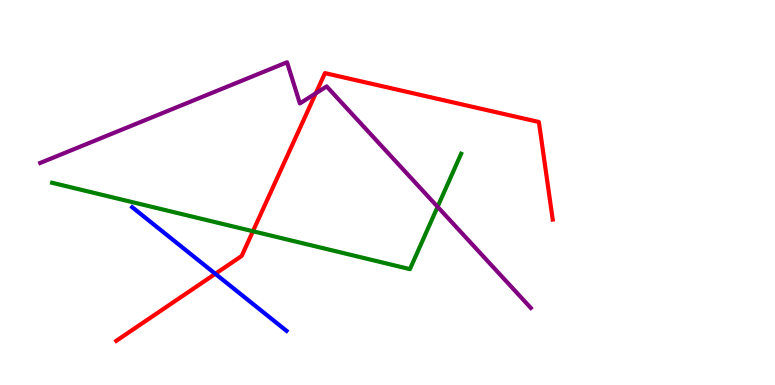[{'lines': ['blue', 'red'], 'intersections': [{'x': 2.78, 'y': 2.89}]}, {'lines': ['green', 'red'], 'intersections': [{'x': 3.26, 'y': 3.99}]}, {'lines': ['purple', 'red'], 'intersections': [{'x': 4.07, 'y': 7.58}]}, {'lines': ['blue', 'green'], 'intersections': []}, {'lines': ['blue', 'purple'], 'intersections': []}, {'lines': ['green', 'purple'], 'intersections': [{'x': 5.65, 'y': 4.63}]}]